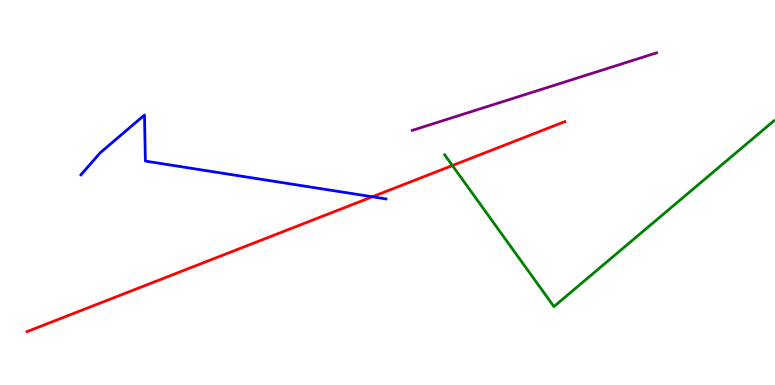[{'lines': ['blue', 'red'], 'intersections': [{'x': 4.8, 'y': 4.89}]}, {'lines': ['green', 'red'], 'intersections': [{'x': 5.84, 'y': 5.7}]}, {'lines': ['purple', 'red'], 'intersections': []}, {'lines': ['blue', 'green'], 'intersections': []}, {'lines': ['blue', 'purple'], 'intersections': []}, {'lines': ['green', 'purple'], 'intersections': []}]